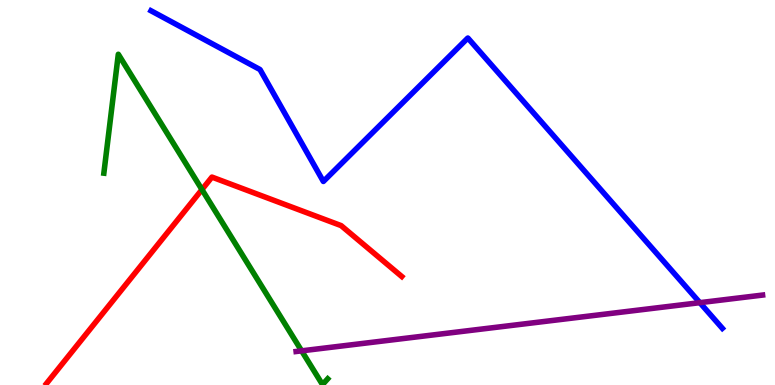[{'lines': ['blue', 'red'], 'intersections': []}, {'lines': ['green', 'red'], 'intersections': [{'x': 2.61, 'y': 5.08}]}, {'lines': ['purple', 'red'], 'intersections': []}, {'lines': ['blue', 'green'], 'intersections': []}, {'lines': ['blue', 'purple'], 'intersections': [{'x': 9.03, 'y': 2.14}]}, {'lines': ['green', 'purple'], 'intersections': [{'x': 3.89, 'y': 0.887}]}]